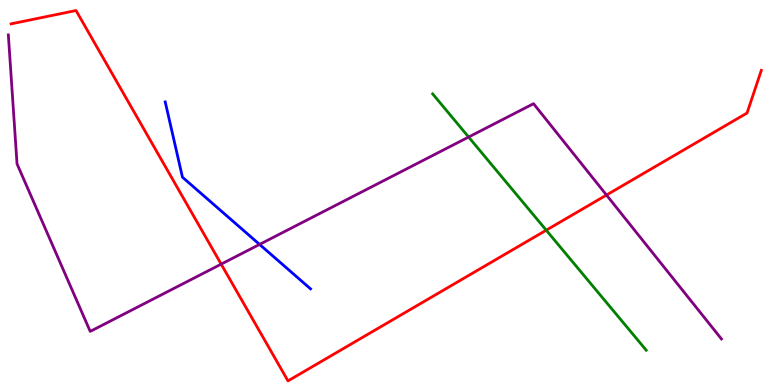[{'lines': ['blue', 'red'], 'intersections': []}, {'lines': ['green', 'red'], 'intersections': [{'x': 7.05, 'y': 4.02}]}, {'lines': ['purple', 'red'], 'intersections': [{'x': 2.85, 'y': 3.14}, {'x': 7.83, 'y': 4.93}]}, {'lines': ['blue', 'green'], 'intersections': []}, {'lines': ['blue', 'purple'], 'intersections': [{'x': 3.35, 'y': 3.65}]}, {'lines': ['green', 'purple'], 'intersections': [{'x': 6.05, 'y': 6.44}]}]